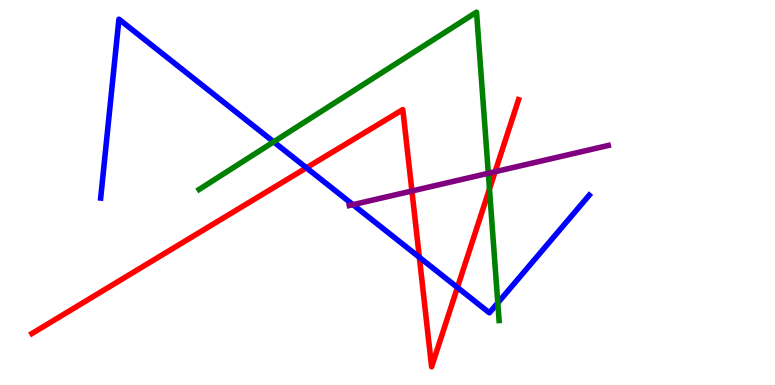[{'lines': ['blue', 'red'], 'intersections': [{'x': 3.95, 'y': 5.64}, {'x': 5.41, 'y': 3.32}, {'x': 5.9, 'y': 2.53}]}, {'lines': ['green', 'red'], 'intersections': [{'x': 6.32, 'y': 5.09}]}, {'lines': ['purple', 'red'], 'intersections': [{'x': 5.32, 'y': 5.04}, {'x': 6.39, 'y': 5.54}]}, {'lines': ['blue', 'green'], 'intersections': [{'x': 3.53, 'y': 6.32}, {'x': 6.42, 'y': 2.13}]}, {'lines': ['blue', 'purple'], 'intersections': [{'x': 4.55, 'y': 4.68}]}, {'lines': ['green', 'purple'], 'intersections': [{'x': 6.3, 'y': 5.5}]}]